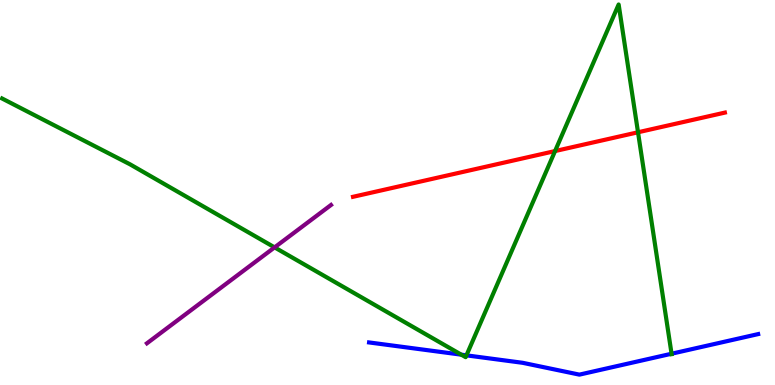[{'lines': ['blue', 'red'], 'intersections': []}, {'lines': ['green', 'red'], 'intersections': [{'x': 7.16, 'y': 6.08}, {'x': 8.23, 'y': 6.56}]}, {'lines': ['purple', 'red'], 'intersections': []}, {'lines': ['blue', 'green'], 'intersections': [{'x': 5.95, 'y': 0.788}, {'x': 6.02, 'y': 0.77}, {'x': 8.67, 'y': 0.812}]}, {'lines': ['blue', 'purple'], 'intersections': []}, {'lines': ['green', 'purple'], 'intersections': [{'x': 3.54, 'y': 3.57}]}]